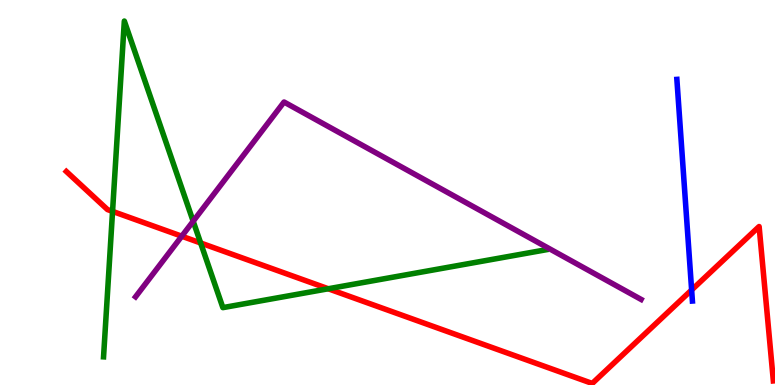[{'lines': ['blue', 'red'], 'intersections': [{'x': 8.92, 'y': 2.47}]}, {'lines': ['green', 'red'], 'intersections': [{'x': 1.45, 'y': 4.51}, {'x': 2.59, 'y': 3.69}, {'x': 4.24, 'y': 2.5}]}, {'lines': ['purple', 'red'], 'intersections': [{'x': 2.35, 'y': 3.86}]}, {'lines': ['blue', 'green'], 'intersections': []}, {'lines': ['blue', 'purple'], 'intersections': []}, {'lines': ['green', 'purple'], 'intersections': [{'x': 2.49, 'y': 4.25}]}]